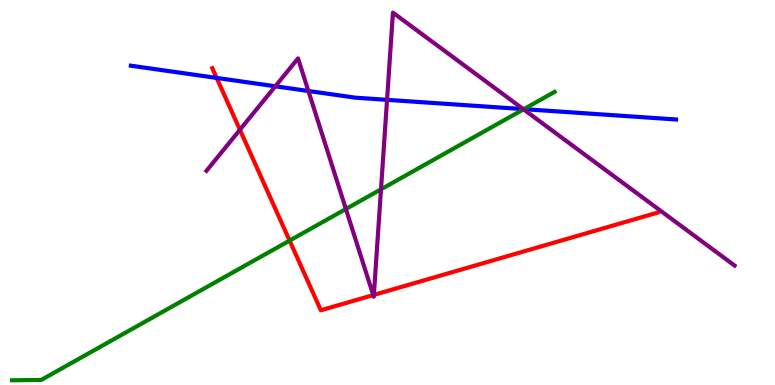[{'lines': ['blue', 'red'], 'intersections': [{'x': 2.8, 'y': 7.98}]}, {'lines': ['green', 'red'], 'intersections': [{'x': 3.74, 'y': 3.75}]}, {'lines': ['purple', 'red'], 'intersections': [{'x': 3.1, 'y': 6.63}, {'x': 4.82, 'y': 2.34}, {'x': 4.82, 'y': 2.34}]}, {'lines': ['blue', 'green'], 'intersections': [{'x': 6.76, 'y': 7.17}]}, {'lines': ['blue', 'purple'], 'intersections': [{'x': 3.55, 'y': 7.76}, {'x': 3.98, 'y': 7.64}, {'x': 4.99, 'y': 7.41}, {'x': 6.75, 'y': 7.17}]}, {'lines': ['green', 'purple'], 'intersections': [{'x': 4.46, 'y': 4.57}, {'x': 4.92, 'y': 5.08}, {'x': 6.76, 'y': 7.16}]}]